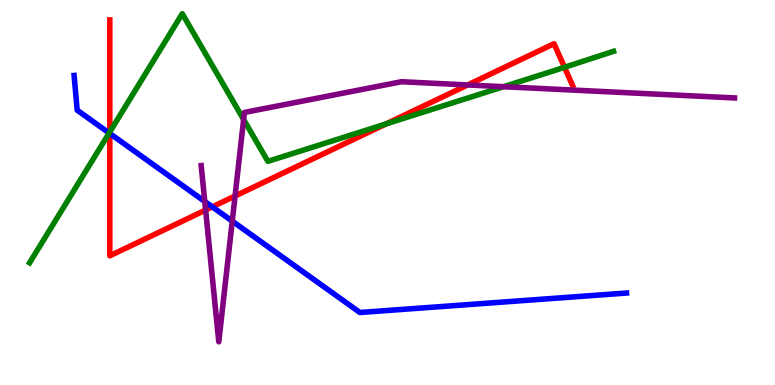[{'lines': ['blue', 'red'], 'intersections': [{'x': 1.42, 'y': 6.53}, {'x': 2.74, 'y': 4.63}]}, {'lines': ['green', 'red'], 'intersections': [{'x': 1.42, 'y': 6.57}, {'x': 4.98, 'y': 6.78}, {'x': 7.28, 'y': 8.25}]}, {'lines': ['purple', 'red'], 'intersections': [{'x': 2.65, 'y': 4.54}, {'x': 3.03, 'y': 4.91}, {'x': 6.03, 'y': 7.79}]}, {'lines': ['blue', 'green'], 'intersections': [{'x': 1.41, 'y': 6.54}]}, {'lines': ['blue', 'purple'], 'intersections': [{'x': 2.64, 'y': 4.77}, {'x': 3.0, 'y': 4.26}]}, {'lines': ['green', 'purple'], 'intersections': [{'x': 3.14, 'y': 6.9}, {'x': 6.5, 'y': 7.75}]}]